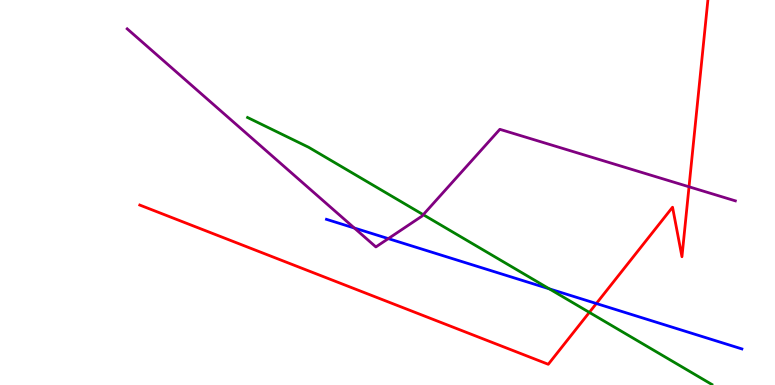[{'lines': ['blue', 'red'], 'intersections': [{'x': 7.69, 'y': 2.12}]}, {'lines': ['green', 'red'], 'intersections': [{'x': 7.6, 'y': 1.89}]}, {'lines': ['purple', 'red'], 'intersections': [{'x': 8.89, 'y': 5.15}]}, {'lines': ['blue', 'green'], 'intersections': [{'x': 7.09, 'y': 2.5}]}, {'lines': ['blue', 'purple'], 'intersections': [{'x': 4.57, 'y': 4.08}, {'x': 5.01, 'y': 3.8}]}, {'lines': ['green', 'purple'], 'intersections': [{'x': 5.46, 'y': 4.42}]}]